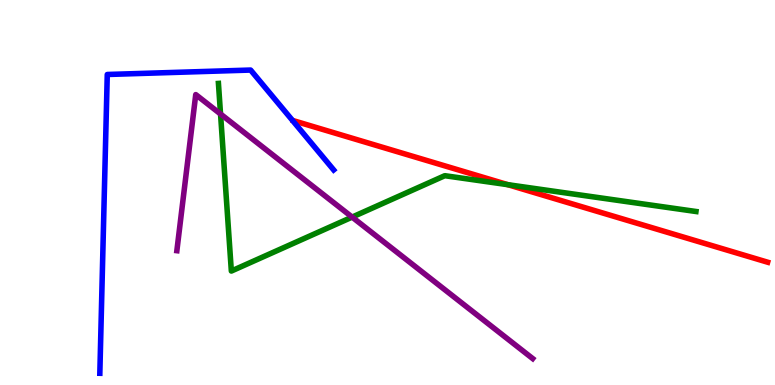[{'lines': ['blue', 'red'], 'intersections': []}, {'lines': ['green', 'red'], 'intersections': [{'x': 6.55, 'y': 5.2}]}, {'lines': ['purple', 'red'], 'intersections': []}, {'lines': ['blue', 'green'], 'intersections': []}, {'lines': ['blue', 'purple'], 'intersections': []}, {'lines': ['green', 'purple'], 'intersections': [{'x': 2.85, 'y': 7.04}, {'x': 4.54, 'y': 4.36}]}]